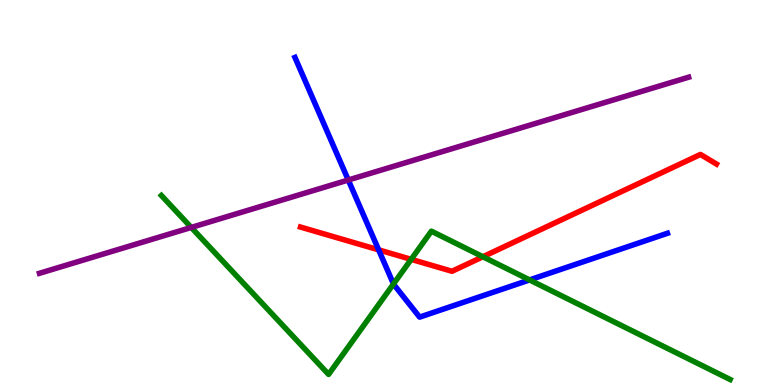[{'lines': ['blue', 'red'], 'intersections': [{'x': 4.89, 'y': 3.51}]}, {'lines': ['green', 'red'], 'intersections': [{'x': 5.31, 'y': 3.26}, {'x': 6.23, 'y': 3.33}]}, {'lines': ['purple', 'red'], 'intersections': []}, {'lines': ['blue', 'green'], 'intersections': [{'x': 5.08, 'y': 2.62}, {'x': 6.83, 'y': 2.73}]}, {'lines': ['blue', 'purple'], 'intersections': [{'x': 4.49, 'y': 5.32}]}, {'lines': ['green', 'purple'], 'intersections': [{'x': 2.47, 'y': 4.09}]}]